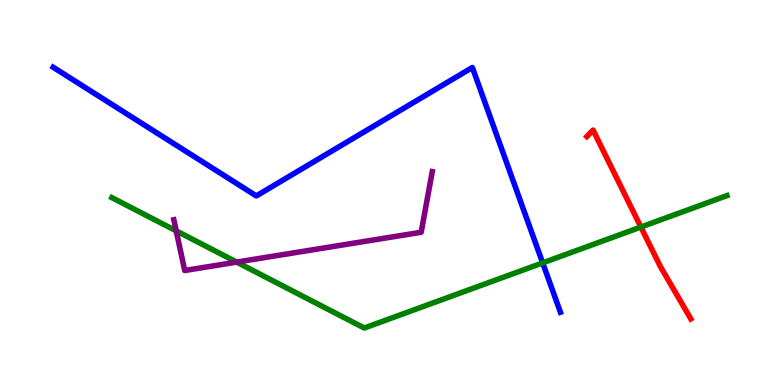[{'lines': ['blue', 'red'], 'intersections': []}, {'lines': ['green', 'red'], 'intersections': [{'x': 8.27, 'y': 4.1}]}, {'lines': ['purple', 'red'], 'intersections': []}, {'lines': ['blue', 'green'], 'intersections': [{'x': 7.0, 'y': 3.17}]}, {'lines': ['blue', 'purple'], 'intersections': []}, {'lines': ['green', 'purple'], 'intersections': [{'x': 2.27, 'y': 4.0}, {'x': 3.05, 'y': 3.19}]}]